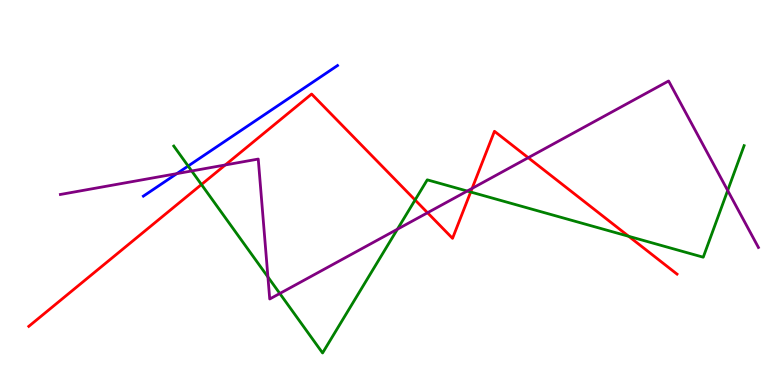[{'lines': ['blue', 'red'], 'intersections': []}, {'lines': ['green', 'red'], 'intersections': [{'x': 2.6, 'y': 5.21}, {'x': 5.36, 'y': 4.81}, {'x': 6.07, 'y': 5.01}, {'x': 8.11, 'y': 3.86}]}, {'lines': ['purple', 'red'], 'intersections': [{'x': 2.91, 'y': 5.72}, {'x': 5.52, 'y': 4.47}, {'x': 6.09, 'y': 5.11}, {'x': 6.82, 'y': 5.9}]}, {'lines': ['blue', 'green'], 'intersections': [{'x': 2.43, 'y': 5.69}]}, {'lines': ['blue', 'purple'], 'intersections': [{'x': 2.28, 'y': 5.49}]}, {'lines': ['green', 'purple'], 'intersections': [{'x': 2.47, 'y': 5.56}, {'x': 3.46, 'y': 2.81}, {'x': 3.61, 'y': 2.38}, {'x': 5.13, 'y': 4.05}, {'x': 6.03, 'y': 5.04}, {'x': 9.39, 'y': 5.05}]}]